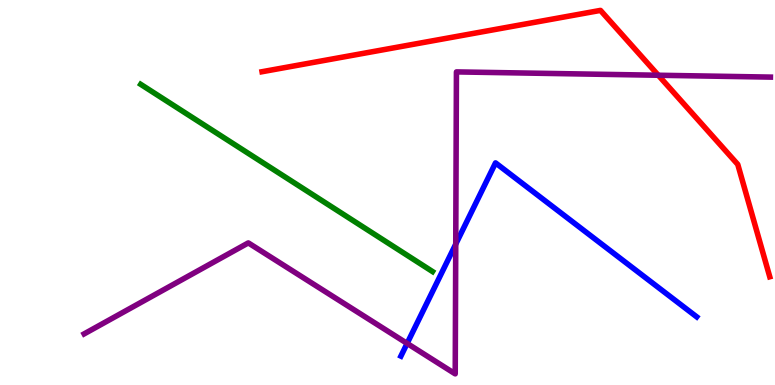[{'lines': ['blue', 'red'], 'intersections': []}, {'lines': ['green', 'red'], 'intersections': []}, {'lines': ['purple', 'red'], 'intersections': [{'x': 8.49, 'y': 8.05}]}, {'lines': ['blue', 'green'], 'intersections': []}, {'lines': ['blue', 'purple'], 'intersections': [{'x': 5.25, 'y': 1.08}, {'x': 5.88, 'y': 3.66}]}, {'lines': ['green', 'purple'], 'intersections': []}]